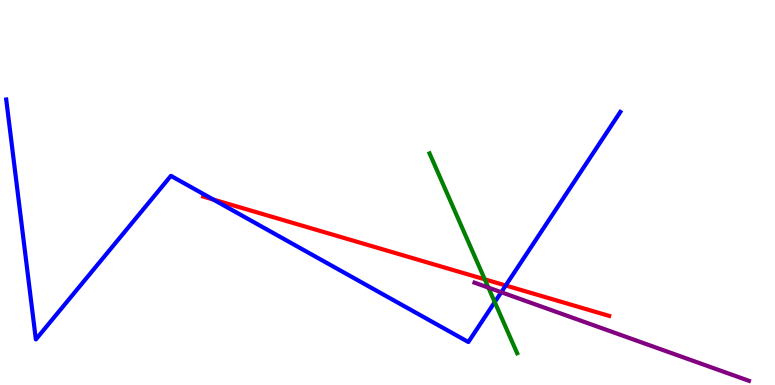[{'lines': ['blue', 'red'], 'intersections': [{'x': 2.75, 'y': 4.82}, {'x': 6.53, 'y': 2.58}]}, {'lines': ['green', 'red'], 'intersections': [{'x': 6.25, 'y': 2.74}]}, {'lines': ['purple', 'red'], 'intersections': []}, {'lines': ['blue', 'green'], 'intersections': [{'x': 6.38, 'y': 2.15}]}, {'lines': ['blue', 'purple'], 'intersections': [{'x': 6.47, 'y': 2.41}]}, {'lines': ['green', 'purple'], 'intersections': [{'x': 6.3, 'y': 2.53}]}]